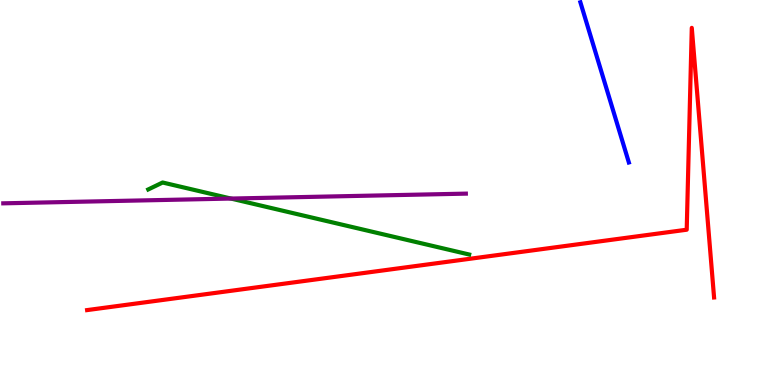[{'lines': ['blue', 'red'], 'intersections': []}, {'lines': ['green', 'red'], 'intersections': []}, {'lines': ['purple', 'red'], 'intersections': []}, {'lines': ['blue', 'green'], 'intersections': []}, {'lines': ['blue', 'purple'], 'intersections': []}, {'lines': ['green', 'purple'], 'intersections': [{'x': 2.98, 'y': 4.84}]}]